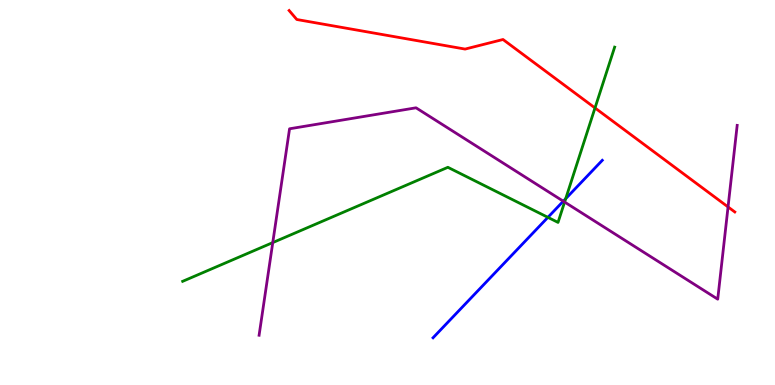[{'lines': ['blue', 'red'], 'intersections': []}, {'lines': ['green', 'red'], 'intersections': [{'x': 7.68, 'y': 7.2}]}, {'lines': ['purple', 'red'], 'intersections': [{'x': 9.39, 'y': 4.63}]}, {'lines': ['blue', 'green'], 'intersections': [{'x': 7.07, 'y': 4.35}, {'x': 7.3, 'y': 4.84}]}, {'lines': ['blue', 'purple'], 'intersections': [{'x': 7.27, 'y': 4.77}]}, {'lines': ['green', 'purple'], 'intersections': [{'x': 3.52, 'y': 3.7}, {'x': 7.29, 'y': 4.75}]}]